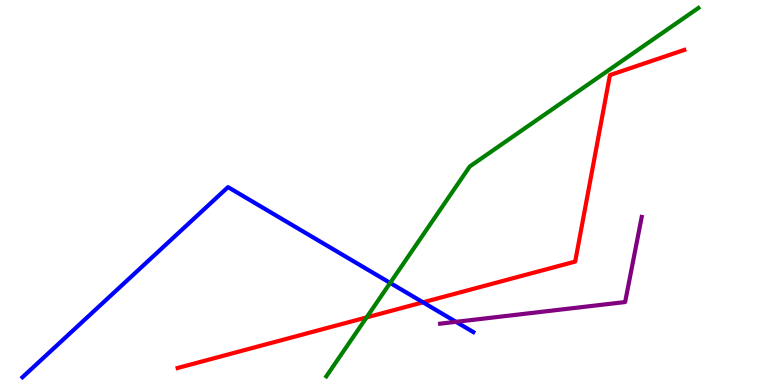[{'lines': ['blue', 'red'], 'intersections': [{'x': 5.46, 'y': 2.15}]}, {'lines': ['green', 'red'], 'intersections': [{'x': 4.73, 'y': 1.76}]}, {'lines': ['purple', 'red'], 'intersections': []}, {'lines': ['blue', 'green'], 'intersections': [{'x': 5.03, 'y': 2.65}]}, {'lines': ['blue', 'purple'], 'intersections': [{'x': 5.88, 'y': 1.64}]}, {'lines': ['green', 'purple'], 'intersections': []}]